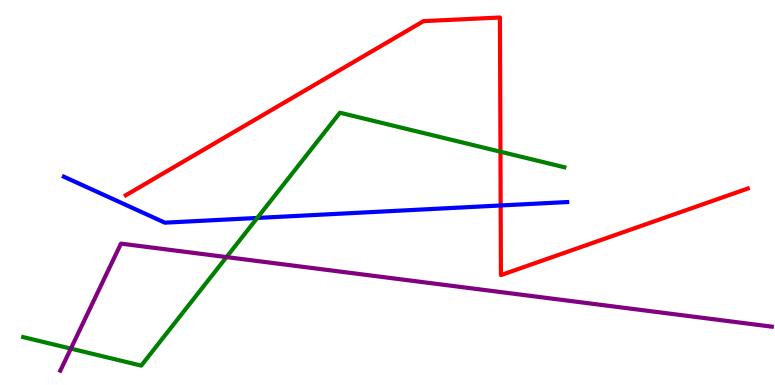[{'lines': ['blue', 'red'], 'intersections': [{'x': 6.46, 'y': 4.66}]}, {'lines': ['green', 'red'], 'intersections': [{'x': 6.46, 'y': 6.06}]}, {'lines': ['purple', 'red'], 'intersections': []}, {'lines': ['blue', 'green'], 'intersections': [{'x': 3.32, 'y': 4.34}]}, {'lines': ['blue', 'purple'], 'intersections': []}, {'lines': ['green', 'purple'], 'intersections': [{'x': 0.914, 'y': 0.945}, {'x': 2.92, 'y': 3.32}]}]